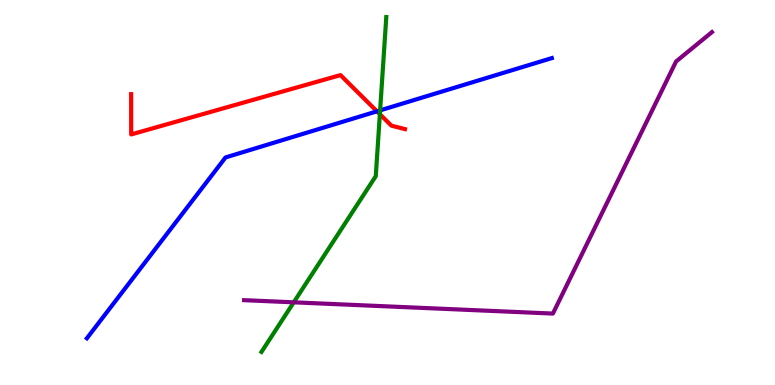[{'lines': ['blue', 'red'], 'intersections': [{'x': 4.86, 'y': 7.11}]}, {'lines': ['green', 'red'], 'intersections': [{'x': 4.9, 'y': 7.03}]}, {'lines': ['purple', 'red'], 'intersections': []}, {'lines': ['blue', 'green'], 'intersections': [{'x': 4.9, 'y': 7.13}]}, {'lines': ['blue', 'purple'], 'intersections': []}, {'lines': ['green', 'purple'], 'intersections': [{'x': 3.79, 'y': 2.15}]}]